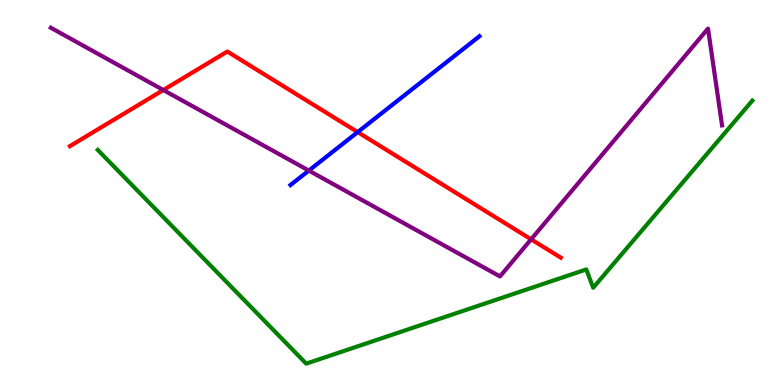[{'lines': ['blue', 'red'], 'intersections': [{'x': 4.62, 'y': 6.57}]}, {'lines': ['green', 'red'], 'intersections': []}, {'lines': ['purple', 'red'], 'intersections': [{'x': 2.11, 'y': 7.66}, {'x': 6.85, 'y': 3.78}]}, {'lines': ['blue', 'green'], 'intersections': []}, {'lines': ['blue', 'purple'], 'intersections': [{'x': 3.98, 'y': 5.57}]}, {'lines': ['green', 'purple'], 'intersections': []}]